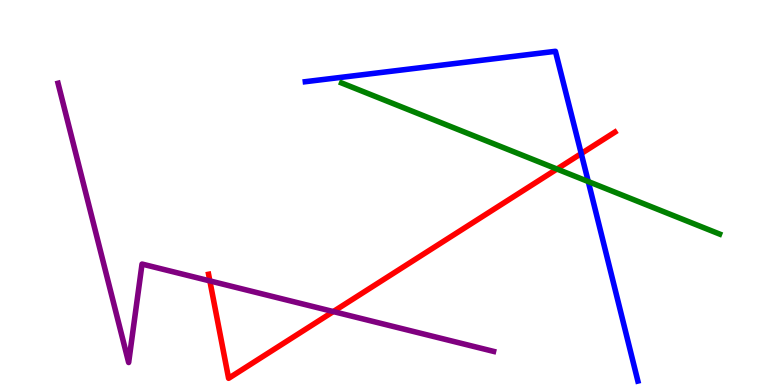[{'lines': ['blue', 'red'], 'intersections': [{'x': 7.5, 'y': 6.01}]}, {'lines': ['green', 'red'], 'intersections': [{'x': 7.19, 'y': 5.61}]}, {'lines': ['purple', 'red'], 'intersections': [{'x': 2.71, 'y': 2.7}, {'x': 4.3, 'y': 1.91}]}, {'lines': ['blue', 'green'], 'intersections': [{'x': 7.59, 'y': 5.28}]}, {'lines': ['blue', 'purple'], 'intersections': []}, {'lines': ['green', 'purple'], 'intersections': []}]